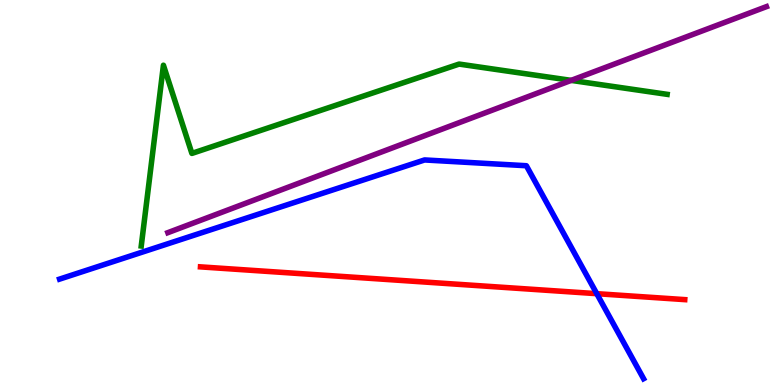[{'lines': ['blue', 'red'], 'intersections': [{'x': 7.7, 'y': 2.37}]}, {'lines': ['green', 'red'], 'intersections': []}, {'lines': ['purple', 'red'], 'intersections': []}, {'lines': ['blue', 'green'], 'intersections': []}, {'lines': ['blue', 'purple'], 'intersections': []}, {'lines': ['green', 'purple'], 'intersections': [{'x': 7.37, 'y': 7.91}]}]